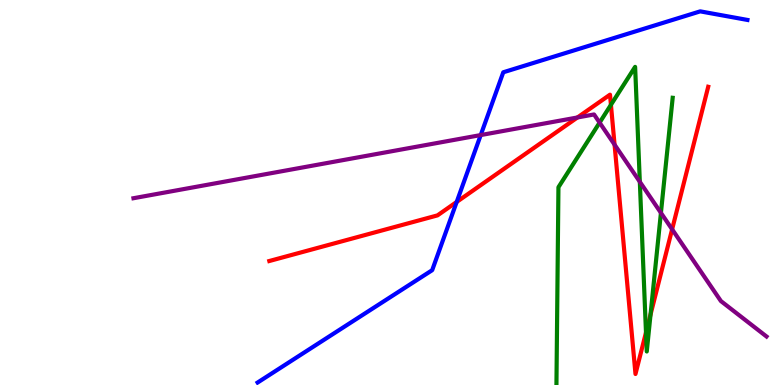[{'lines': ['blue', 'red'], 'intersections': [{'x': 5.89, 'y': 4.75}]}, {'lines': ['green', 'red'], 'intersections': [{'x': 7.88, 'y': 7.28}, {'x': 8.34, 'y': 1.36}, {'x': 8.39, 'y': 1.83}]}, {'lines': ['purple', 'red'], 'intersections': [{'x': 7.45, 'y': 6.95}, {'x': 7.93, 'y': 6.24}, {'x': 8.67, 'y': 4.04}]}, {'lines': ['blue', 'green'], 'intersections': []}, {'lines': ['blue', 'purple'], 'intersections': [{'x': 6.2, 'y': 6.49}]}, {'lines': ['green', 'purple'], 'intersections': [{'x': 7.74, 'y': 6.81}, {'x': 8.26, 'y': 5.28}, {'x': 8.53, 'y': 4.47}]}]